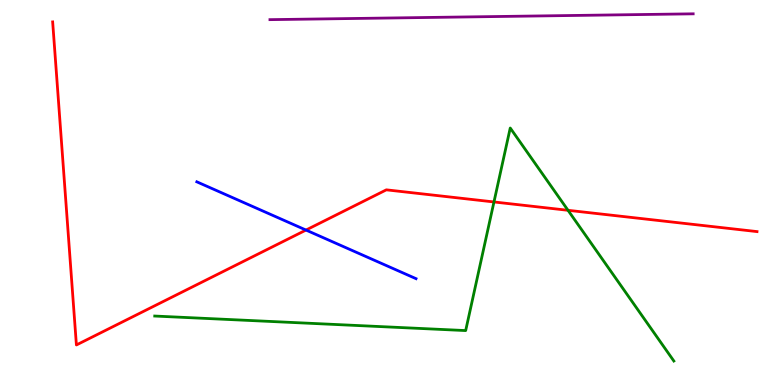[{'lines': ['blue', 'red'], 'intersections': [{'x': 3.95, 'y': 4.02}]}, {'lines': ['green', 'red'], 'intersections': [{'x': 6.37, 'y': 4.75}, {'x': 7.33, 'y': 4.54}]}, {'lines': ['purple', 'red'], 'intersections': []}, {'lines': ['blue', 'green'], 'intersections': []}, {'lines': ['blue', 'purple'], 'intersections': []}, {'lines': ['green', 'purple'], 'intersections': []}]